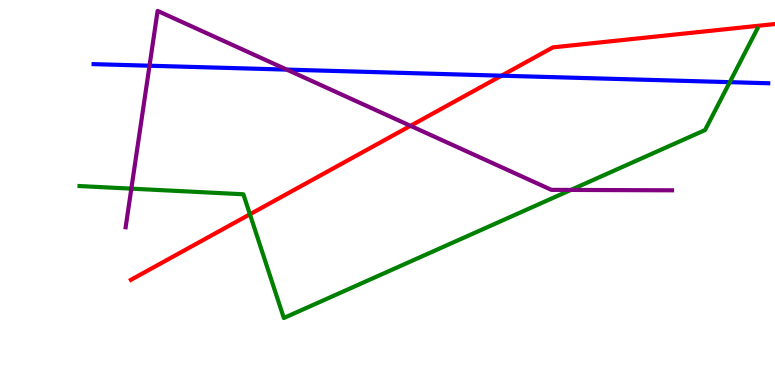[{'lines': ['blue', 'red'], 'intersections': [{'x': 6.47, 'y': 8.03}]}, {'lines': ['green', 'red'], 'intersections': [{'x': 3.22, 'y': 4.43}]}, {'lines': ['purple', 'red'], 'intersections': [{'x': 5.3, 'y': 6.73}]}, {'lines': ['blue', 'green'], 'intersections': [{'x': 9.42, 'y': 7.87}]}, {'lines': ['blue', 'purple'], 'intersections': [{'x': 1.93, 'y': 8.29}, {'x': 3.7, 'y': 8.19}]}, {'lines': ['green', 'purple'], 'intersections': [{'x': 1.69, 'y': 5.1}, {'x': 7.37, 'y': 5.07}]}]